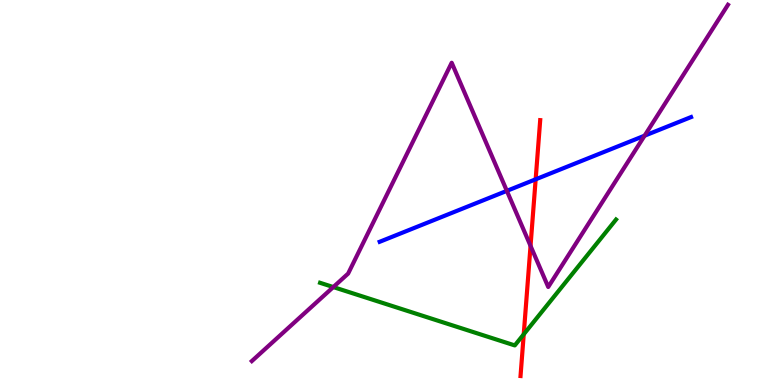[{'lines': ['blue', 'red'], 'intersections': [{'x': 6.91, 'y': 5.34}]}, {'lines': ['green', 'red'], 'intersections': [{'x': 6.76, 'y': 1.32}]}, {'lines': ['purple', 'red'], 'intersections': [{'x': 6.85, 'y': 3.61}]}, {'lines': ['blue', 'green'], 'intersections': []}, {'lines': ['blue', 'purple'], 'intersections': [{'x': 6.54, 'y': 5.04}, {'x': 8.32, 'y': 6.48}]}, {'lines': ['green', 'purple'], 'intersections': [{'x': 4.3, 'y': 2.54}]}]